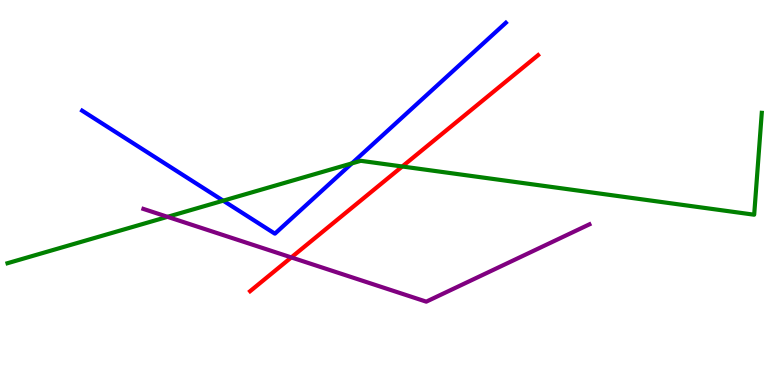[{'lines': ['blue', 'red'], 'intersections': []}, {'lines': ['green', 'red'], 'intersections': [{'x': 5.19, 'y': 5.68}]}, {'lines': ['purple', 'red'], 'intersections': [{'x': 3.76, 'y': 3.31}]}, {'lines': ['blue', 'green'], 'intersections': [{'x': 2.88, 'y': 4.79}, {'x': 4.54, 'y': 5.76}]}, {'lines': ['blue', 'purple'], 'intersections': []}, {'lines': ['green', 'purple'], 'intersections': [{'x': 2.16, 'y': 4.37}]}]